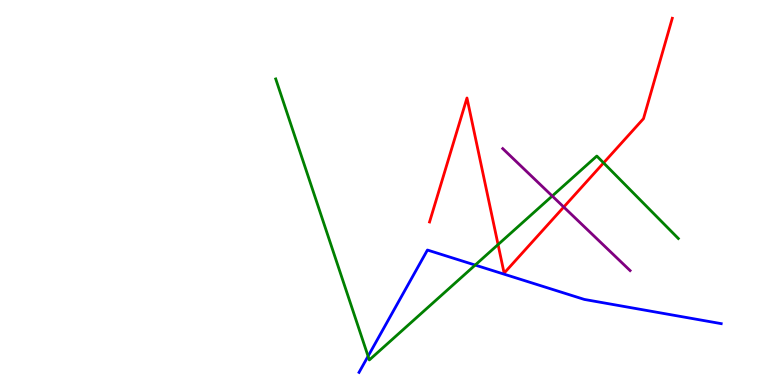[{'lines': ['blue', 'red'], 'intersections': []}, {'lines': ['green', 'red'], 'intersections': [{'x': 6.43, 'y': 3.65}, {'x': 7.79, 'y': 5.77}]}, {'lines': ['purple', 'red'], 'intersections': [{'x': 7.27, 'y': 4.62}]}, {'lines': ['blue', 'green'], 'intersections': [{'x': 4.75, 'y': 0.748}, {'x': 6.13, 'y': 3.12}]}, {'lines': ['blue', 'purple'], 'intersections': []}, {'lines': ['green', 'purple'], 'intersections': [{'x': 7.13, 'y': 4.91}]}]